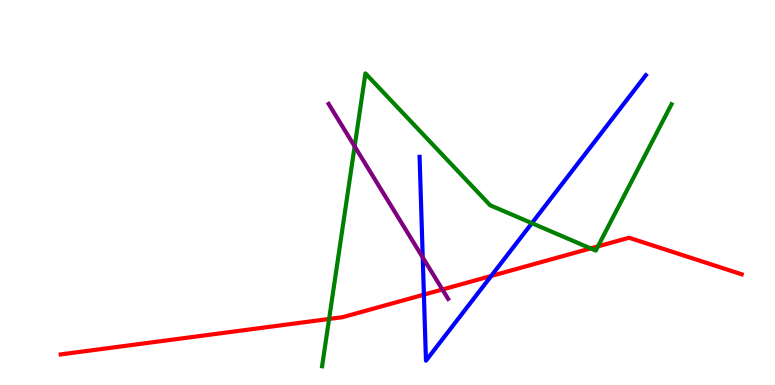[{'lines': ['blue', 'red'], 'intersections': [{'x': 5.47, 'y': 2.35}, {'x': 6.34, 'y': 2.83}]}, {'lines': ['green', 'red'], 'intersections': [{'x': 4.25, 'y': 1.72}, {'x': 7.62, 'y': 3.55}, {'x': 7.72, 'y': 3.6}]}, {'lines': ['purple', 'red'], 'intersections': [{'x': 5.71, 'y': 2.48}]}, {'lines': ['blue', 'green'], 'intersections': [{'x': 6.86, 'y': 4.2}]}, {'lines': ['blue', 'purple'], 'intersections': [{'x': 5.45, 'y': 3.31}]}, {'lines': ['green', 'purple'], 'intersections': [{'x': 4.58, 'y': 6.2}]}]